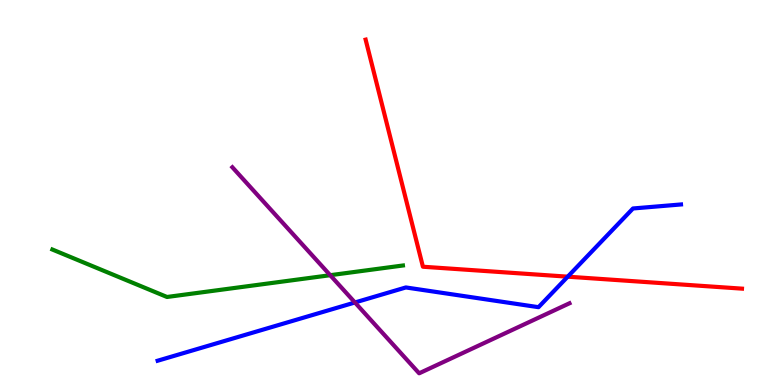[{'lines': ['blue', 'red'], 'intersections': [{'x': 7.33, 'y': 2.81}]}, {'lines': ['green', 'red'], 'intersections': []}, {'lines': ['purple', 'red'], 'intersections': []}, {'lines': ['blue', 'green'], 'intersections': []}, {'lines': ['blue', 'purple'], 'intersections': [{'x': 4.58, 'y': 2.14}]}, {'lines': ['green', 'purple'], 'intersections': [{'x': 4.26, 'y': 2.85}]}]